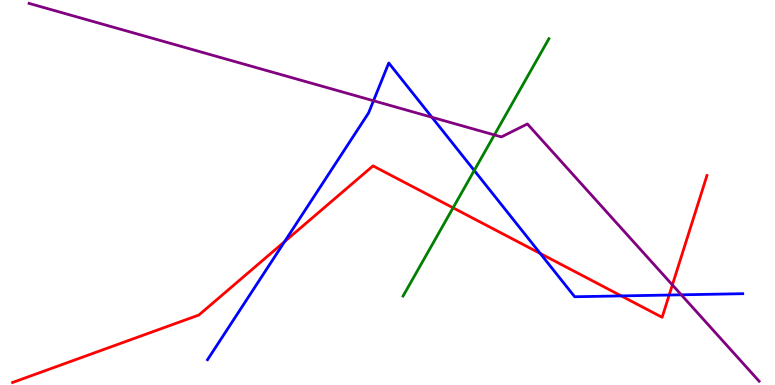[{'lines': ['blue', 'red'], 'intersections': [{'x': 3.67, 'y': 3.72}, {'x': 6.97, 'y': 3.42}, {'x': 8.02, 'y': 2.31}, {'x': 8.63, 'y': 2.34}]}, {'lines': ['green', 'red'], 'intersections': [{'x': 5.85, 'y': 4.6}]}, {'lines': ['purple', 'red'], 'intersections': [{'x': 8.68, 'y': 2.6}]}, {'lines': ['blue', 'green'], 'intersections': [{'x': 6.12, 'y': 5.57}]}, {'lines': ['blue', 'purple'], 'intersections': [{'x': 4.82, 'y': 7.38}, {'x': 5.57, 'y': 6.95}, {'x': 8.79, 'y': 2.34}]}, {'lines': ['green', 'purple'], 'intersections': [{'x': 6.38, 'y': 6.5}]}]